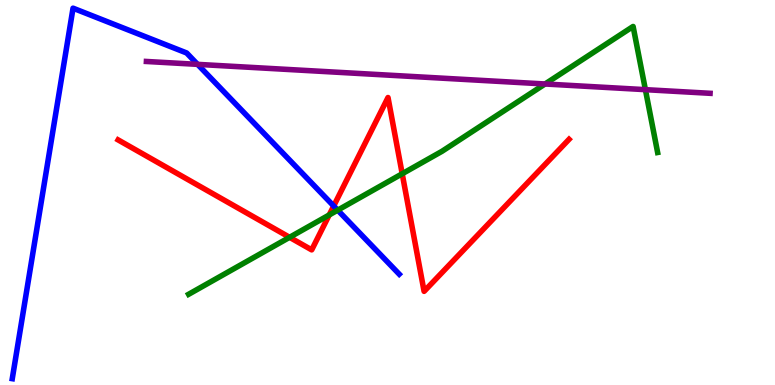[{'lines': ['blue', 'red'], 'intersections': [{'x': 4.31, 'y': 4.65}]}, {'lines': ['green', 'red'], 'intersections': [{'x': 3.74, 'y': 3.84}, {'x': 4.25, 'y': 4.42}, {'x': 5.19, 'y': 5.49}]}, {'lines': ['purple', 'red'], 'intersections': []}, {'lines': ['blue', 'green'], 'intersections': [{'x': 4.36, 'y': 4.54}]}, {'lines': ['blue', 'purple'], 'intersections': [{'x': 2.55, 'y': 8.33}]}, {'lines': ['green', 'purple'], 'intersections': [{'x': 7.03, 'y': 7.82}, {'x': 8.33, 'y': 7.67}]}]